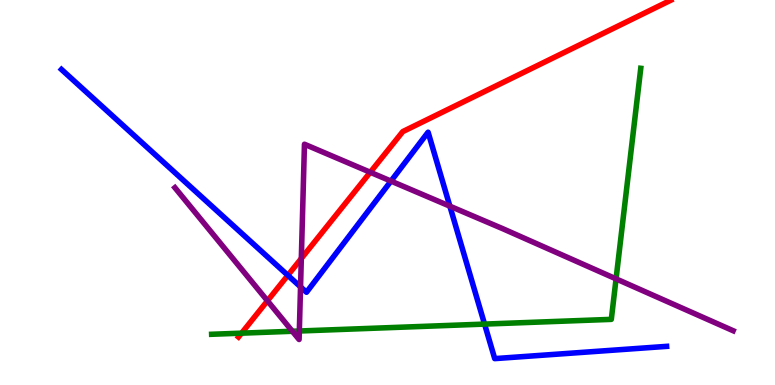[{'lines': ['blue', 'red'], 'intersections': [{'x': 3.71, 'y': 2.85}]}, {'lines': ['green', 'red'], 'intersections': [{'x': 3.12, 'y': 1.35}]}, {'lines': ['purple', 'red'], 'intersections': [{'x': 3.45, 'y': 2.19}, {'x': 3.89, 'y': 3.29}, {'x': 4.78, 'y': 5.53}]}, {'lines': ['blue', 'green'], 'intersections': [{'x': 6.25, 'y': 1.58}]}, {'lines': ['blue', 'purple'], 'intersections': [{'x': 3.88, 'y': 2.55}, {'x': 5.04, 'y': 5.3}, {'x': 5.8, 'y': 4.65}]}, {'lines': ['green', 'purple'], 'intersections': [{'x': 3.77, 'y': 1.4}, {'x': 3.86, 'y': 1.4}, {'x': 7.95, 'y': 2.76}]}]